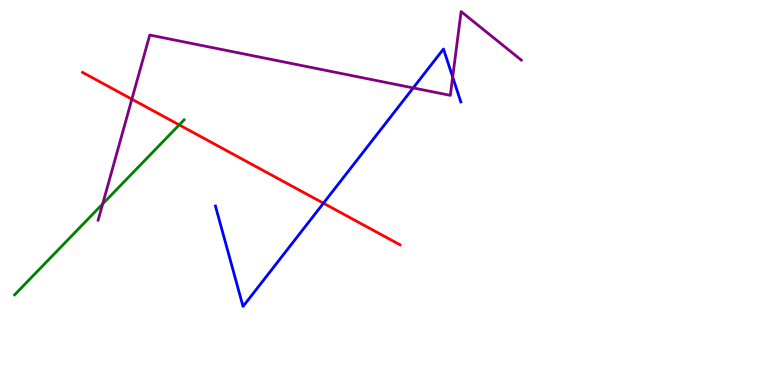[{'lines': ['blue', 'red'], 'intersections': [{'x': 4.17, 'y': 4.72}]}, {'lines': ['green', 'red'], 'intersections': [{'x': 2.31, 'y': 6.76}]}, {'lines': ['purple', 'red'], 'intersections': [{'x': 1.7, 'y': 7.42}]}, {'lines': ['blue', 'green'], 'intersections': []}, {'lines': ['blue', 'purple'], 'intersections': [{'x': 5.33, 'y': 7.72}, {'x': 5.84, 'y': 8.0}]}, {'lines': ['green', 'purple'], 'intersections': [{'x': 1.32, 'y': 4.7}]}]